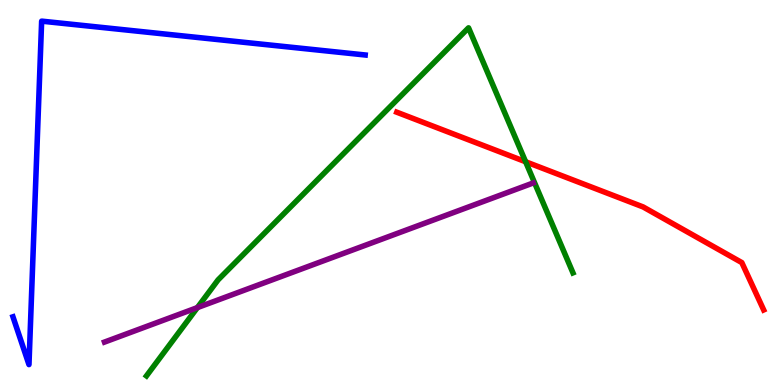[{'lines': ['blue', 'red'], 'intersections': []}, {'lines': ['green', 'red'], 'intersections': [{'x': 6.78, 'y': 5.8}]}, {'lines': ['purple', 'red'], 'intersections': []}, {'lines': ['blue', 'green'], 'intersections': []}, {'lines': ['blue', 'purple'], 'intersections': []}, {'lines': ['green', 'purple'], 'intersections': [{'x': 2.55, 'y': 2.01}]}]